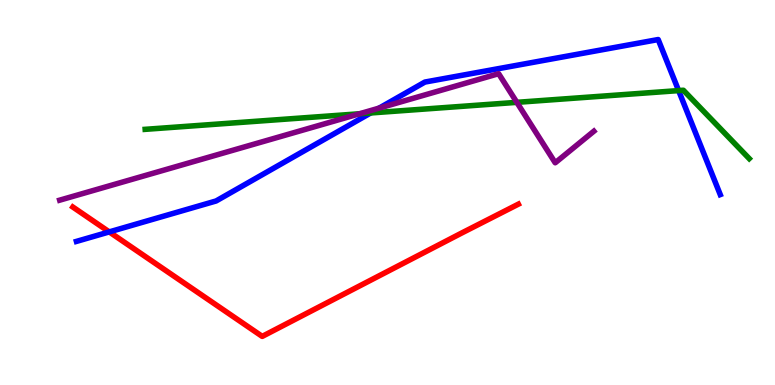[{'lines': ['blue', 'red'], 'intersections': [{'x': 1.41, 'y': 3.98}]}, {'lines': ['green', 'red'], 'intersections': []}, {'lines': ['purple', 'red'], 'intersections': []}, {'lines': ['blue', 'green'], 'intersections': [{'x': 4.78, 'y': 7.07}, {'x': 8.76, 'y': 7.65}]}, {'lines': ['blue', 'purple'], 'intersections': [{'x': 4.89, 'y': 7.19}]}, {'lines': ['green', 'purple'], 'intersections': [{'x': 4.64, 'y': 7.04}, {'x': 6.67, 'y': 7.34}]}]